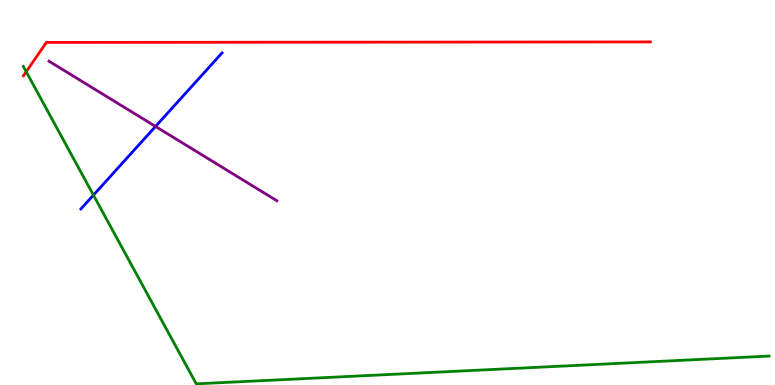[{'lines': ['blue', 'red'], 'intersections': []}, {'lines': ['green', 'red'], 'intersections': [{'x': 0.338, 'y': 8.14}]}, {'lines': ['purple', 'red'], 'intersections': []}, {'lines': ['blue', 'green'], 'intersections': [{'x': 1.21, 'y': 4.93}]}, {'lines': ['blue', 'purple'], 'intersections': [{'x': 2.01, 'y': 6.72}]}, {'lines': ['green', 'purple'], 'intersections': []}]